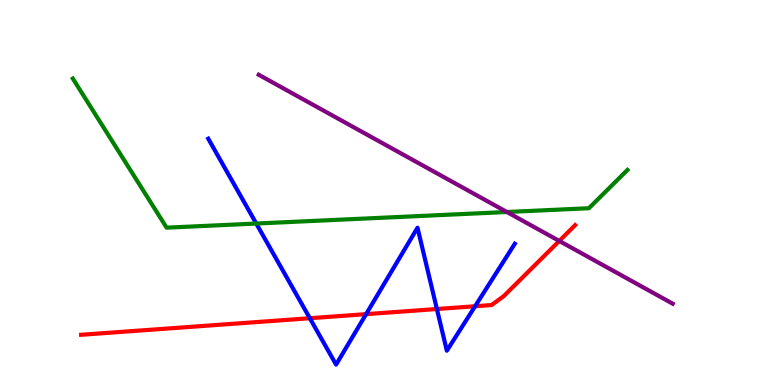[{'lines': ['blue', 'red'], 'intersections': [{'x': 4.0, 'y': 1.73}, {'x': 4.72, 'y': 1.84}, {'x': 5.64, 'y': 1.97}, {'x': 6.13, 'y': 2.05}]}, {'lines': ['green', 'red'], 'intersections': []}, {'lines': ['purple', 'red'], 'intersections': [{'x': 7.22, 'y': 3.74}]}, {'lines': ['blue', 'green'], 'intersections': [{'x': 3.31, 'y': 4.19}]}, {'lines': ['blue', 'purple'], 'intersections': []}, {'lines': ['green', 'purple'], 'intersections': [{'x': 6.54, 'y': 4.49}]}]